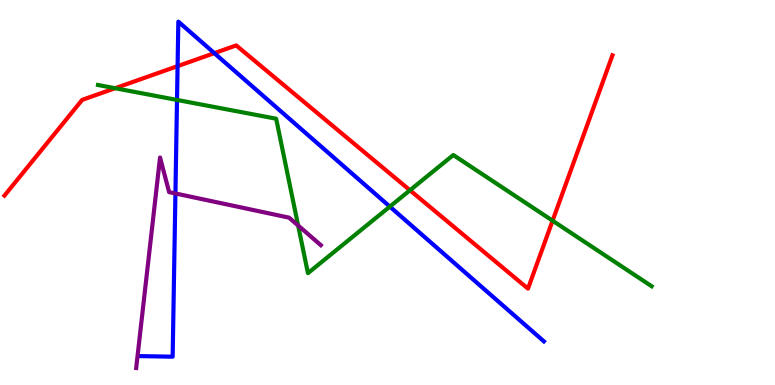[{'lines': ['blue', 'red'], 'intersections': [{'x': 2.29, 'y': 8.28}, {'x': 2.77, 'y': 8.62}]}, {'lines': ['green', 'red'], 'intersections': [{'x': 1.49, 'y': 7.71}, {'x': 5.29, 'y': 5.06}, {'x': 7.13, 'y': 4.27}]}, {'lines': ['purple', 'red'], 'intersections': []}, {'lines': ['blue', 'green'], 'intersections': [{'x': 2.28, 'y': 7.4}, {'x': 5.03, 'y': 4.63}]}, {'lines': ['blue', 'purple'], 'intersections': [{'x': 2.26, 'y': 4.97}]}, {'lines': ['green', 'purple'], 'intersections': [{'x': 3.85, 'y': 4.14}]}]